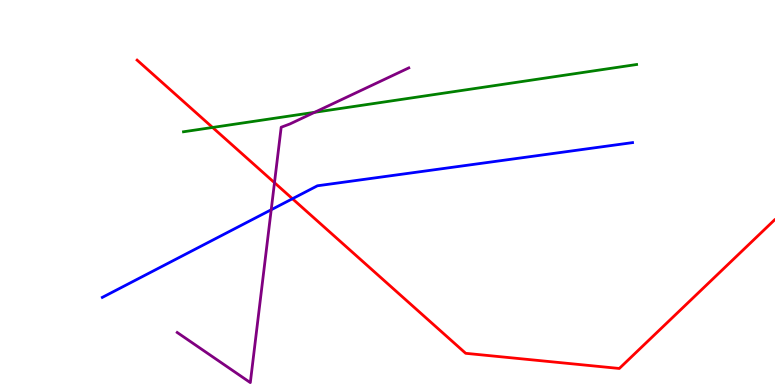[{'lines': ['blue', 'red'], 'intersections': [{'x': 3.77, 'y': 4.84}]}, {'lines': ['green', 'red'], 'intersections': [{'x': 2.74, 'y': 6.69}]}, {'lines': ['purple', 'red'], 'intersections': [{'x': 3.54, 'y': 5.25}]}, {'lines': ['blue', 'green'], 'intersections': []}, {'lines': ['blue', 'purple'], 'intersections': [{'x': 3.5, 'y': 4.55}]}, {'lines': ['green', 'purple'], 'intersections': [{'x': 4.06, 'y': 7.08}]}]